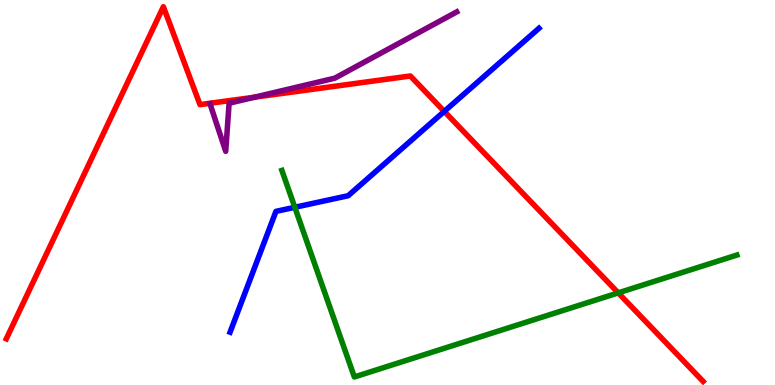[{'lines': ['blue', 'red'], 'intersections': [{'x': 5.73, 'y': 7.11}]}, {'lines': ['green', 'red'], 'intersections': [{'x': 7.98, 'y': 2.39}]}, {'lines': ['purple', 'red'], 'intersections': [{'x': 3.28, 'y': 7.48}]}, {'lines': ['blue', 'green'], 'intersections': [{'x': 3.8, 'y': 4.62}]}, {'lines': ['blue', 'purple'], 'intersections': []}, {'lines': ['green', 'purple'], 'intersections': []}]